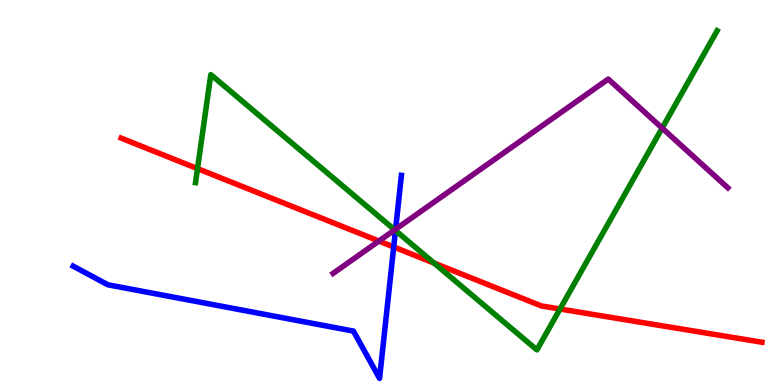[{'lines': ['blue', 'red'], 'intersections': [{'x': 5.08, 'y': 3.59}]}, {'lines': ['green', 'red'], 'intersections': [{'x': 2.55, 'y': 5.62}, {'x': 5.6, 'y': 3.17}, {'x': 7.23, 'y': 1.97}]}, {'lines': ['purple', 'red'], 'intersections': [{'x': 4.89, 'y': 3.74}]}, {'lines': ['blue', 'green'], 'intersections': [{'x': 5.1, 'y': 4.01}]}, {'lines': ['blue', 'purple'], 'intersections': [{'x': 5.1, 'y': 4.05}]}, {'lines': ['green', 'purple'], 'intersections': [{'x': 5.09, 'y': 4.03}, {'x': 8.54, 'y': 6.67}]}]